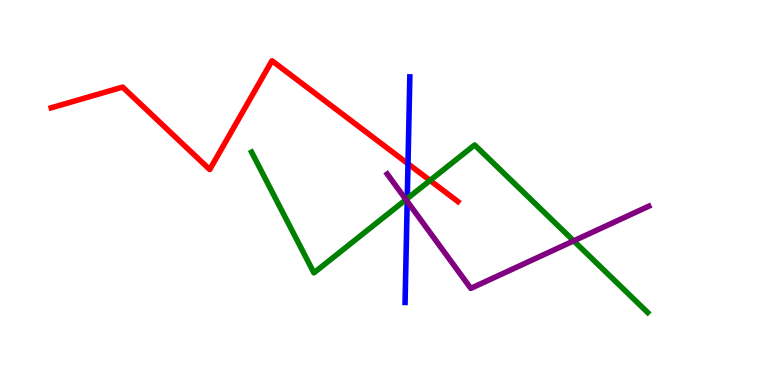[{'lines': ['blue', 'red'], 'intersections': [{'x': 5.26, 'y': 5.75}]}, {'lines': ['green', 'red'], 'intersections': [{'x': 5.55, 'y': 5.31}]}, {'lines': ['purple', 'red'], 'intersections': []}, {'lines': ['blue', 'green'], 'intersections': [{'x': 5.26, 'y': 4.84}]}, {'lines': ['blue', 'purple'], 'intersections': [{'x': 5.25, 'y': 4.77}]}, {'lines': ['green', 'purple'], 'intersections': [{'x': 5.24, 'y': 4.82}, {'x': 7.4, 'y': 3.74}]}]